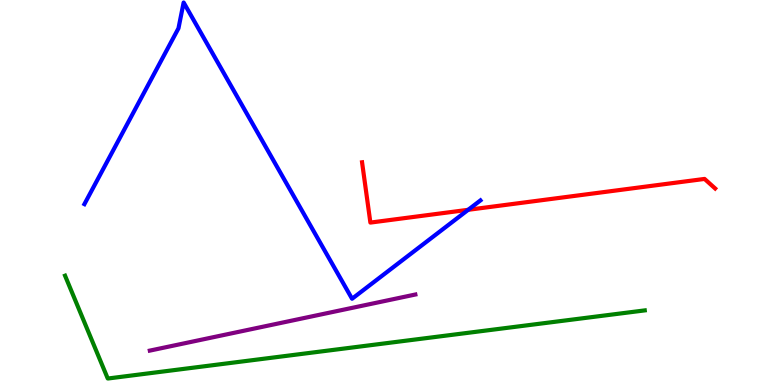[{'lines': ['blue', 'red'], 'intersections': [{'x': 6.04, 'y': 4.55}]}, {'lines': ['green', 'red'], 'intersections': []}, {'lines': ['purple', 'red'], 'intersections': []}, {'lines': ['blue', 'green'], 'intersections': []}, {'lines': ['blue', 'purple'], 'intersections': []}, {'lines': ['green', 'purple'], 'intersections': []}]